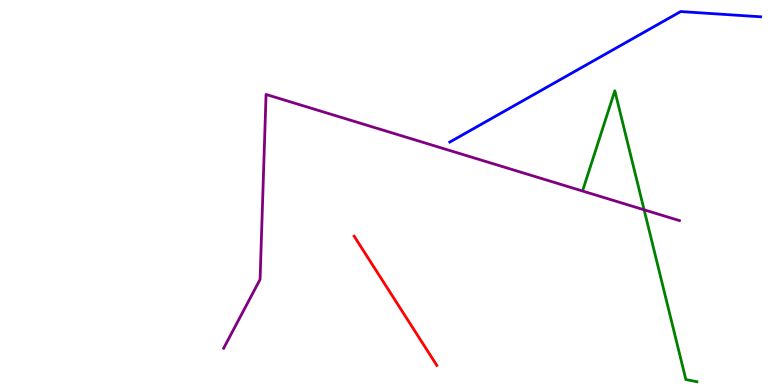[{'lines': ['blue', 'red'], 'intersections': []}, {'lines': ['green', 'red'], 'intersections': []}, {'lines': ['purple', 'red'], 'intersections': []}, {'lines': ['blue', 'green'], 'intersections': []}, {'lines': ['blue', 'purple'], 'intersections': []}, {'lines': ['green', 'purple'], 'intersections': [{'x': 8.31, 'y': 4.55}]}]